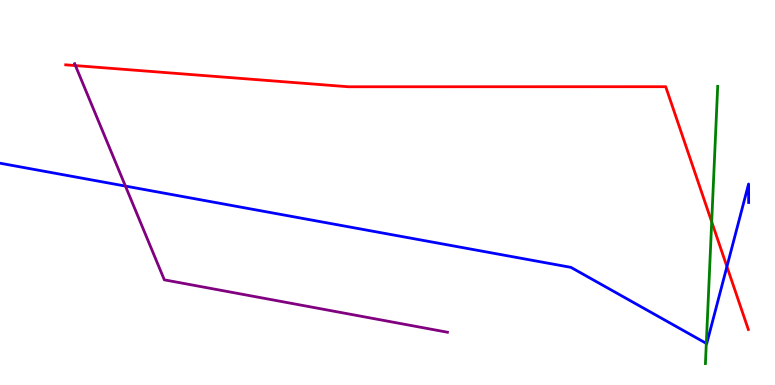[{'lines': ['blue', 'red'], 'intersections': [{'x': 9.38, 'y': 3.08}]}, {'lines': ['green', 'red'], 'intersections': [{'x': 9.18, 'y': 4.24}]}, {'lines': ['purple', 'red'], 'intersections': [{'x': 0.973, 'y': 8.3}]}, {'lines': ['blue', 'green'], 'intersections': [{'x': 9.11, 'y': 1.08}]}, {'lines': ['blue', 'purple'], 'intersections': [{'x': 1.62, 'y': 5.17}]}, {'lines': ['green', 'purple'], 'intersections': []}]